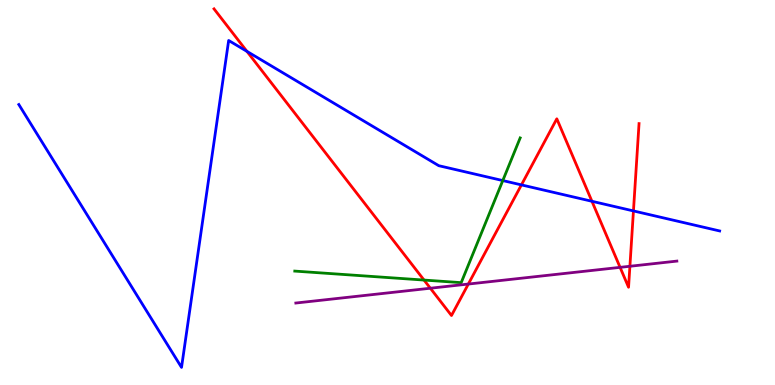[{'lines': ['blue', 'red'], 'intersections': [{'x': 3.19, 'y': 8.67}, {'x': 6.73, 'y': 5.2}, {'x': 7.64, 'y': 4.77}, {'x': 8.17, 'y': 4.52}]}, {'lines': ['green', 'red'], 'intersections': [{'x': 5.47, 'y': 2.73}]}, {'lines': ['purple', 'red'], 'intersections': [{'x': 5.55, 'y': 2.51}, {'x': 6.04, 'y': 2.62}, {'x': 8.0, 'y': 3.06}, {'x': 8.13, 'y': 3.08}]}, {'lines': ['blue', 'green'], 'intersections': [{'x': 6.49, 'y': 5.31}]}, {'lines': ['blue', 'purple'], 'intersections': []}, {'lines': ['green', 'purple'], 'intersections': []}]